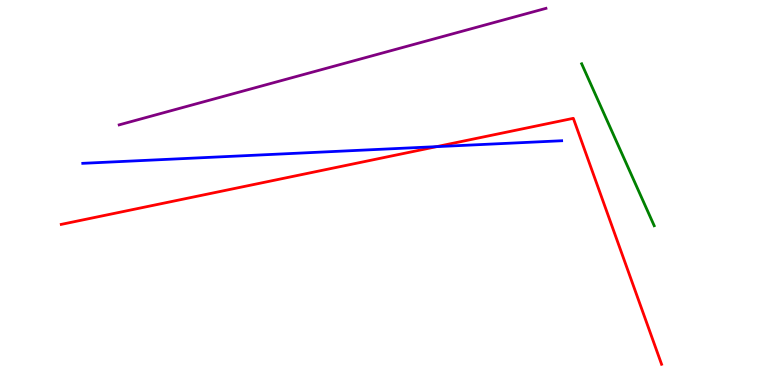[{'lines': ['blue', 'red'], 'intersections': [{'x': 5.63, 'y': 6.19}]}, {'lines': ['green', 'red'], 'intersections': []}, {'lines': ['purple', 'red'], 'intersections': []}, {'lines': ['blue', 'green'], 'intersections': []}, {'lines': ['blue', 'purple'], 'intersections': []}, {'lines': ['green', 'purple'], 'intersections': []}]